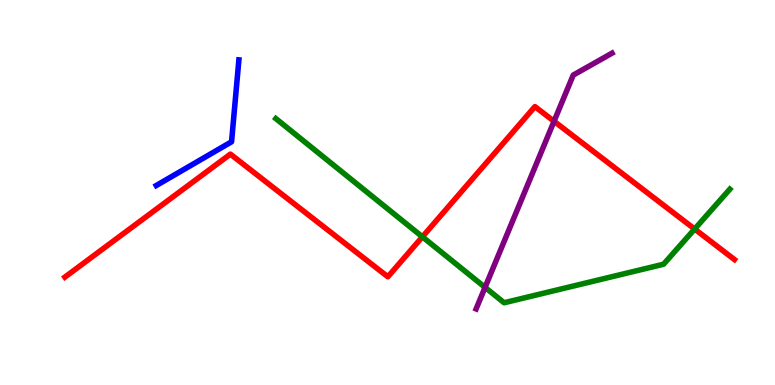[{'lines': ['blue', 'red'], 'intersections': []}, {'lines': ['green', 'red'], 'intersections': [{'x': 5.45, 'y': 3.85}, {'x': 8.96, 'y': 4.05}]}, {'lines': ['purple', 'red'], 'intersections': [{'x': 7.15, 'y': 6.85}]}, {'lines': ['blue', 'green'], 'intersections': []}, {'lines': ['blue', 'purple'], 'intersections': []}, {'lines': ['green', 'purple'], 'intersections': [{'x': 6.26, 'y': 2.54}]}]